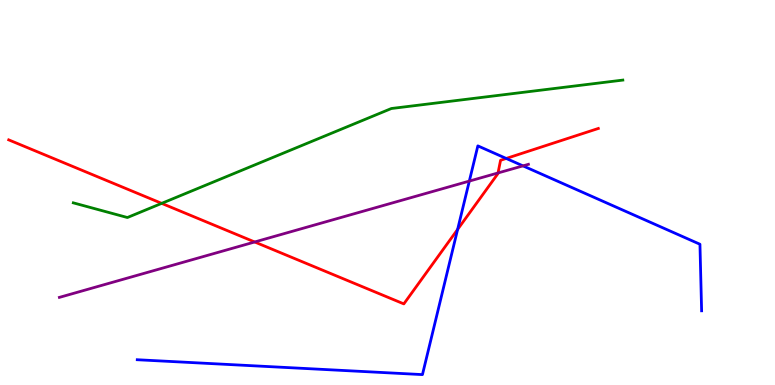[{'lines': ['blue', 'red'], 'intersections': [{'x': 5.9, 'y': 4.04}, {'x': 6.53, 'y': 5.88}]}, {'lines': ['green', 'red'], 'intersections': [{'x': 2.09, 'y': 4.72}]}, {'lines': ['purple', 'red'], 'intersections': [{'x': 3.29, 'y': 3.71}, {'x': 6.43, 'y': 5.51}]}, {'lines': ['blue', 'green'], 'intersections': []}, {'lines': ['blue', 'purple'], 'intersections': [{'x': 6.06, 'y': 5.3}, {'x': 6.75, 'y': 5.69}]}, {'lines': ['green', 'purple'], 'intersections': []}]